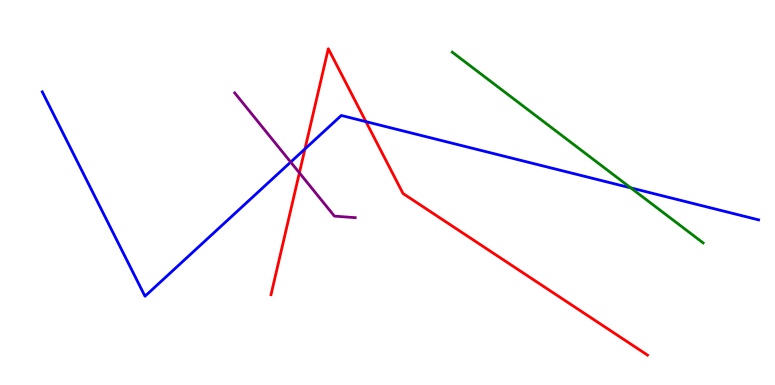[{'lines': ['blue', 'red'], 'intersections': [{'x': 3.93, 'y': 6.13}, {'x': 4.72, 'y': 6.84}]}, {'lines': ['green', 'red'], 'intersections': []}, {'lines': ['purple', 'red'], 'intersections': [{'x': 3.86, 'y': 5.51}]}, {'lines': ['blue', 'green'], 'intersections': [{'x': 8.14, 'y': 5.12}]}, {'lines': ['blue', 'purple'], 'intersections': [{'x': 3.75, 'y': 5.79}]}, {'lines': ['green', 'purple'], 'intersections': []}]